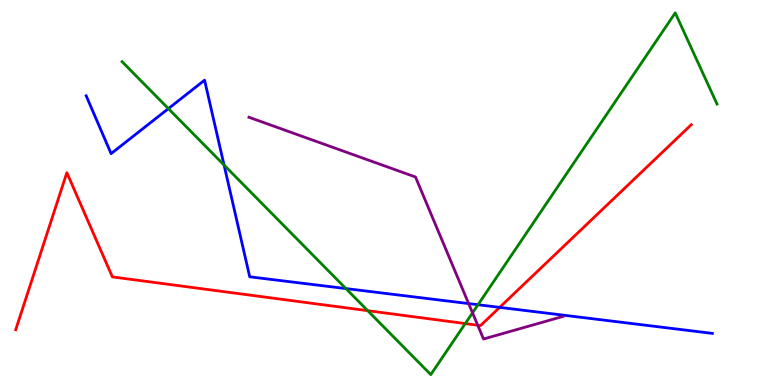[{'lines': ['blue', 'red'], 'intersections': [{'x': 6.45, 'y': 2.02}]}, {'lines': ['green', 'red'], 'intersections': [{'x': 4.74, 'y': 1.93}, {'x': 6.0, 'y': 1.6}]}, {'lines': ['purple', 'red'], 'intersections': [{'x': 6.16, 'y': 1.55}]}, {'lines': ['blue', 'green'], 'intersections': [{'x': 2.17, 'y': 7.18}, {'x': 2.89, 'y': 5.71}, {'x': 4.46, 'y': 2.5}, {'x': 6.17, 'y': 2.09}]}, {'lines': ['blue', 'purple'], 'intersections': [{'x': 6.05, 'y': 2.11}]}, {'lines': ['green', 'purple'], 'intersections': [{'x': 6.1, 'y': 1.87}]}]